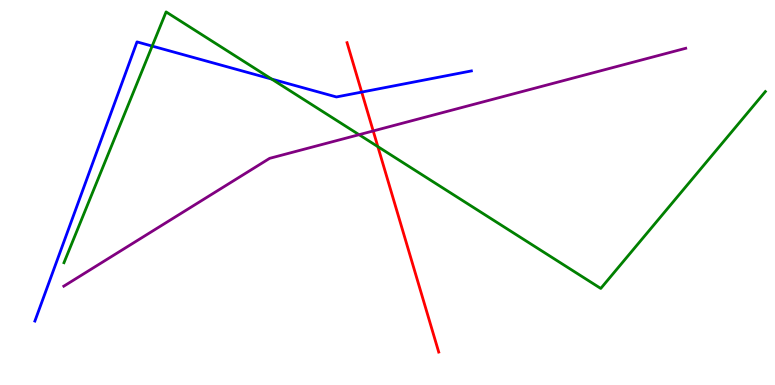[{'lines': ['blue', 'red'], 'intersections': [{'x': 4.67, 'y': 7.61}]}, {'lines': ['green', 'red'], 'intersections': [{'x': 4.88, 'y': 6.19}]}, {'lines': ['purple', 'red'], 'intersections': [{'x': 4.82, 'y': 6.6}]}, {'lines': ['blue', 'green'], 'intersections': [{'x': 1.96, 'y': 8.8}, {'x': 3.51, 'y': 7.95}]}, {'lines': ['blue', 'purple'], 'intersections': []}, {'lines': ['green', 'purple'], 'intersections': [{'x': 4.63, 'y': 6.5}]}]